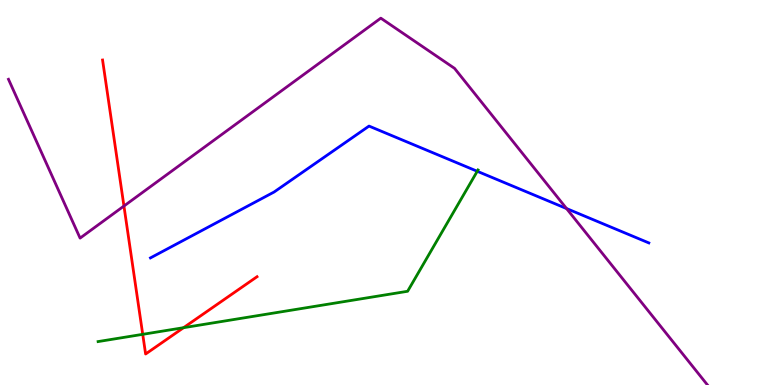[{'lines': ['blue', 'red'], 'intersections': []}, {'lines': ['green', 'red'], 'intersections': [{'x': 1.84, 'y': 1.32}, {'x': 2.37, 'y': 1.49}]}, {'lines': ['purple', 'red'], 'intersections': [{'x': 1.6, 'y': 4.65}]}, {'lines': ['blue', 'green'], 'intersections': [{'x': 6.16, 'y': 5.55}]}, {'lines': ['blue', 'purple'], 'intersections': [{'x': 7.31, 'y': 4.58}]}, {'lines': ['green', 'purple'], 'intersections': []}]